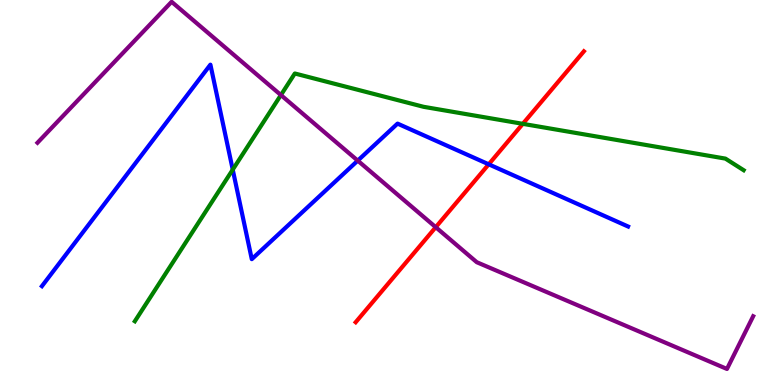[{'lines': ['blue', 'red'], 'intersections': [{'x': 6.31, 'y': 5.73}]}, {'lines': ['green', 'red'], 'intersections': [{'x': 6.75, 'y': 6.78}]}, {'lines': ['purple', 'red'], 'intersections': [{'x': 5.62, 'y': 4.1}]}, {'lines': ['blue', 'green'], 'intersections': [{'x': 3.0, 'y': 5.59}]}, {'lines': ['blue', 'purple'], 'intersections': [{'x': 4.62, 'y': 5.83}]}, {'lines': ['green', 'purple'], 'intersections': [{'x': 3.62, 'y': 7.53}]}]